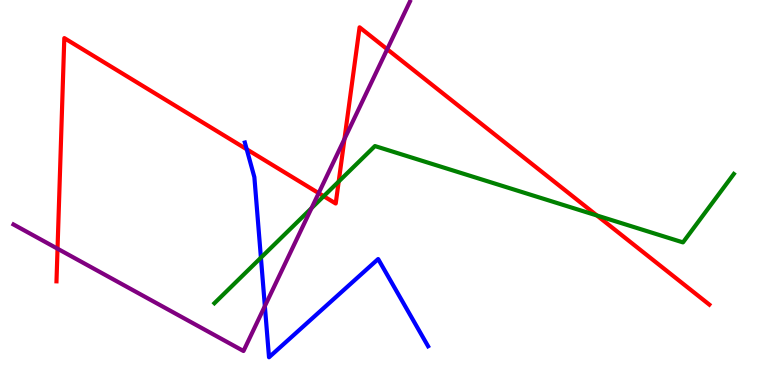[{'lines': ['blue', 'red'], 'intersections': [{'x': 3.18, 'y': 6.12}]}, {'lines': ['green', 'red'], 'intersections': [{'x': 4.18, 'y': 4.9}, {'x': 4.37, 'y': 5.28}, {'x': 7.7, 'y': 4.4}]}, {'lines': ['purple', 'red'], 'intersections': [{'x': 0.742, 'y': 3.54}, {'x': 4.11, 'y': 4.98}, {'x': 4.44, 'y': 6.39}, {'x': 5.0, 'y': 8.72}]}, {'lines': ['blue', 'green'], 'intersections': [{'x': 3.37, 'y': 3.31}]}, {'lines': ['blue', 'purple'], 'intersections': [{'x': 3.42, 'y': 2.05}]}, {'lines': ['green', 'purple'], 'intersections': [{'x': 4.02, 'y': 4.59}]}]